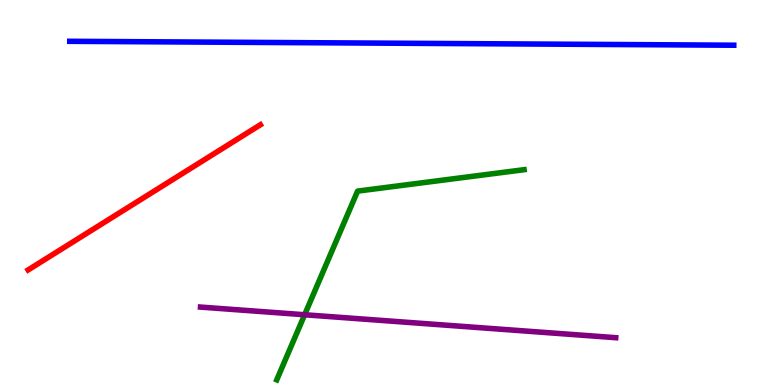[{'lines': ['blue', 'red'], 'intersections': []}, {'lines': ['green', 'red'], 'intersections': []}, {'lines': ['purple', 'red'], 'intersections': []}, {'lines': ['blue', 'green'], 'intersections': []}, {'lines': ['blue', 'purple'], 'intersections': []}, {'lines': ['green', 'purple'], 'intersections': [{'x': 3.93, 'y': 1.82}]}]